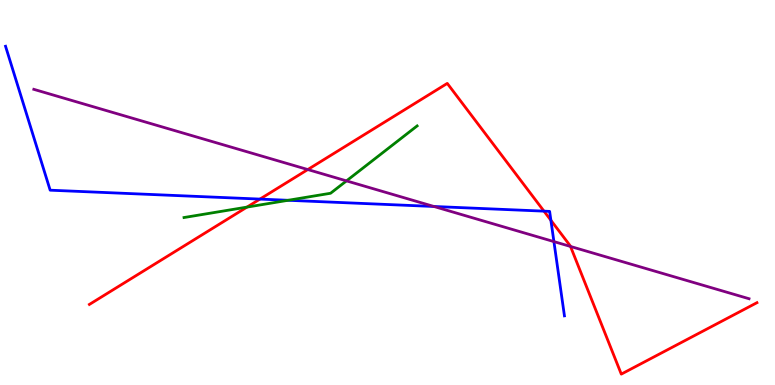[{'lines': ['blue', 'red'], 'intersections': [{'x': 3.35, 'y': 4.83}, {'x': 7.02, 'y': 4.52}, {'x': 7.11, 'y': 4.28}]}, {'lines': ['green', 'red'], 'intersections': [{'x': 3.19, 'y': 4.62}]}, {'lines': ['purple', 'red'], 'intersections': [{'x': 3.97, 'y': 5.6}, {'x': 7.36, 'y': 3.6}]}, {'lines': ['blue', 'green'], 'intersections': [{'x': 3.72, 'y': 4.8}]}, {'lines': ['blue', 'purple'], 'intersections': [{'x': 5.6, 'y': 4.64}, {'x': 7.15, 'y': 3.72}]}, {'lines': ['green', 'purple'], 'intersections': [{'x': 4.47, 'y': 5.3}]}]